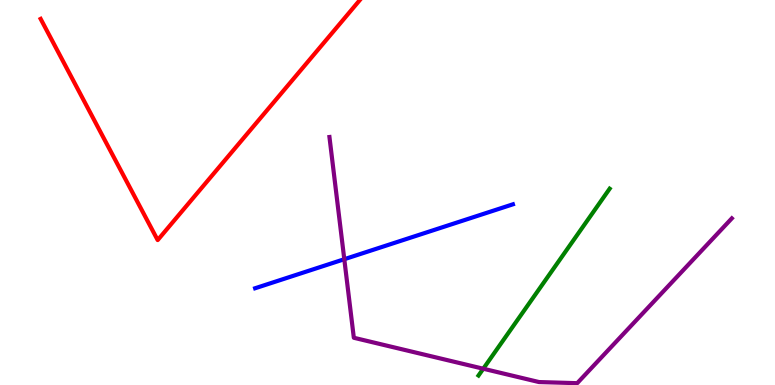[{'lines': ['blue', 'red'], 'intersections': []}, {'lines': ['green', 'red'], 'intersections': []}, {'lines': ['purple', 'red'], 'intersections': []}, {'lines': ['blue', 'green'], 'intersections': []}, {'lines': ['blue', 'purple'], 'intersections': [{'x': 4.44, 'y': 3.27}]}, {'lines': ['green', 'purple'], 'intersections': [{'x': 6.24, 'y': 0.423}]}]